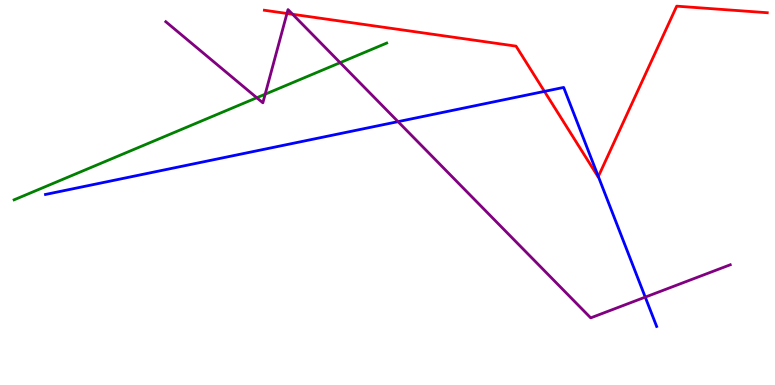[{'lines': ['blue', 'red'], 'intersections': [{'x': 7.03, 'y': 7.63}, {'x': 7.72, 'y': 5.41}]}, {'lines': ['green', 'red'], 'intersections': []}, {'lines': ['purple', 'red'], 'intersections': [{'x': 3.7, 'y': 9.65}, {'x': 3.78, 'y': 9.63}]}, {'lines': ['blue', 'green'], 'intersections': []}, {'lines': ['blue', 'purple'], 'intersections': [{'x': 5.14, 'y': 6.84}, {'x': 8.33, 'y': 2.28}]}, {'lines': ['green', 'purple'], 'intersections': [{'x': 3.31, 'y': 7.46}, {'x': 3.42, 'y': 7.55}, {'x': 4.39, 'y': 8.37}]}]